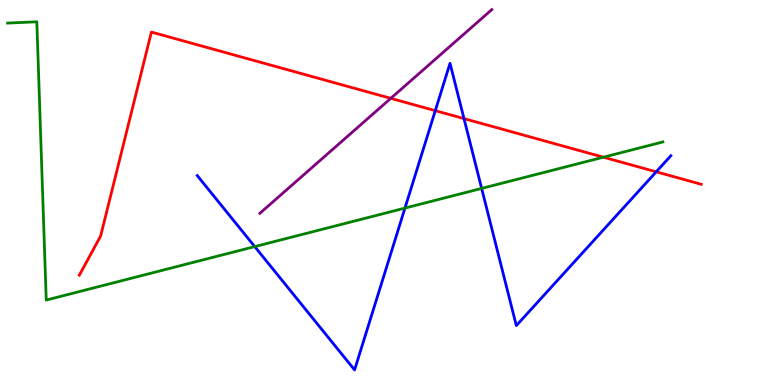[{'lines': ['blue', 'red'], 'intersections': [{'x': 5.62, 'y': 7.13}, {'x': 5.99, 'y': 6.92}, {'x': 8.47, 'y': 5.54}]}, {'lines': ['green', 'red'], 'intersections': [{'x': 7.79, 'y': 5.92}]}, {'lines': ['purple', 'red'], 'intersections': [{'x': 5.04, 'y': 7.45}]}, {'lines': ['blue', 'green'], 'intersections': [{'x': 3.29, 'y': 3.59}, {'x': 5.23, 'y': 4.6}, {'x': 6.21, 'y': 5.11}]}, {'lines': ['blue', 'purple'], 'intersections': []}, {'lines': ['green', 'purple'], 'intersections': []}]